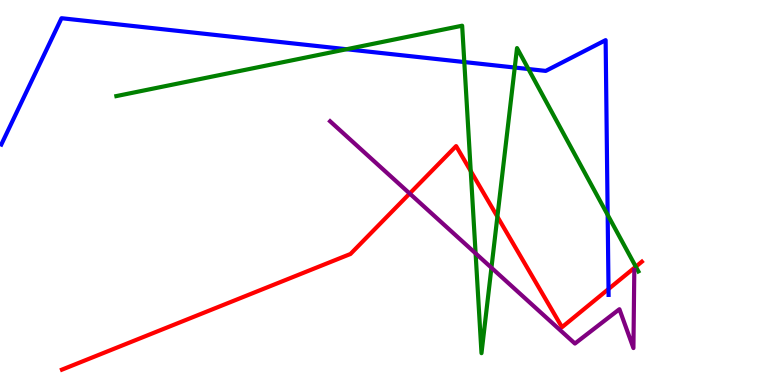[{'lines': ['blue', 'red'], 'intersections': [{'x': 7.85, 'y': 2.49}]}, {'lines': ['green', 'red'], 'intersections': [{'x': 6.07, 'y': 5.56}, {'x': 6.42, 'y': 4.37}, {'x': 8.2, 'y': 3.07}]}, {'lines': ['purple', 'red'], 'intersections': [{'x': 5.29, 'y': 4.97}]}, {'lines': ['blue', 'green'], 'intersections': [{'x': 4.47, 'y': 8.72}, {'x': 5.99, 'y': 8.39}, {'x': 6.64, 'y': 8.25}, {'x': 6.82, 'y': 8.21}, {'x': 7.84, 'y': 4.42}]}, {'lines': ['blue', 'purple'], 'intersections': []}, {'lines': ['green', 'purple'], 'intersections': [{'x': 6.14, 'y': 3.42}, {'x': 6.34, 'y': 3.05}]}]